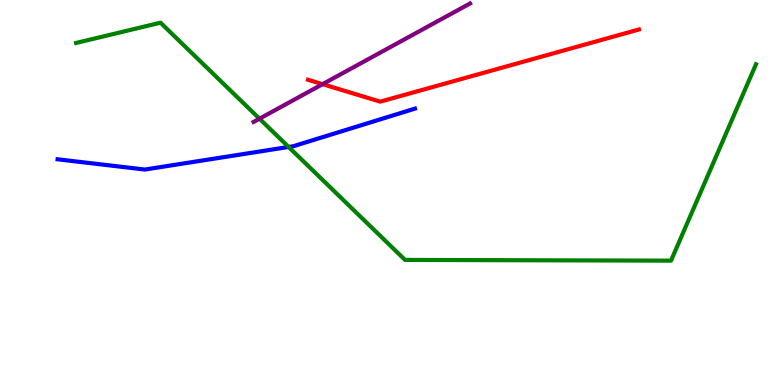[{'lines': ['blue', 'red'], 'intersections': []}, {'lines': ['green', 'red'], 'intersections': []}, {'lines': ['purple', 'red'], 'intersections': [{'x': 4.16, 'y': 7.81}]}, {'lines': ['blue', 'green'], 'intersections': [{'x': 3.72, 'y': 6.18}]}, {'lines': ['blue', 'purple'], 'intersections': []}, {'lines': ['green', 'purple'], 'intersections': [{'x': 3.35, 'y': 6.92}]}]